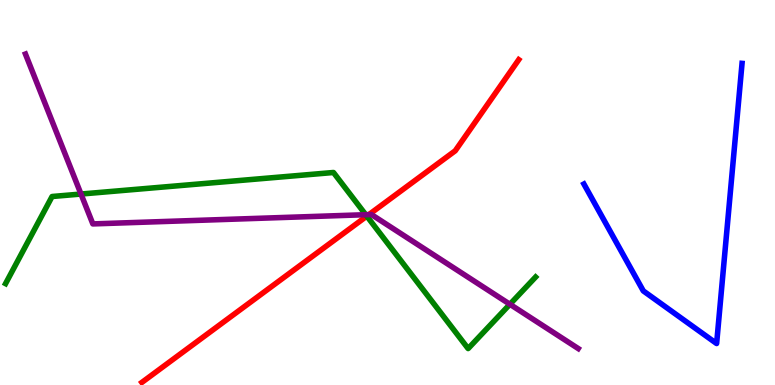[{'lines': ['blue', 'red'], 'intersections': []}, {'lines': ['green', 'red'], 'intersections': [{'x': 4.73, 'y': 4.39}]}, {'lines': ['purple', 'red'], 'intersections': [{'x': 4.76, 'y': 4.43}]}, {'lines': ['blue', 'green'], 'intersections': []}, {'lines': ['blue', 'purple'], 'intersections': []}, {'lines': ['green', 'purple'], 'intersections': [{'x': 1.05, 'y': 4.96}, {'x': 4.72, 'y': 4.42}, {'x': 6.58, 'y': 2.1}]}]